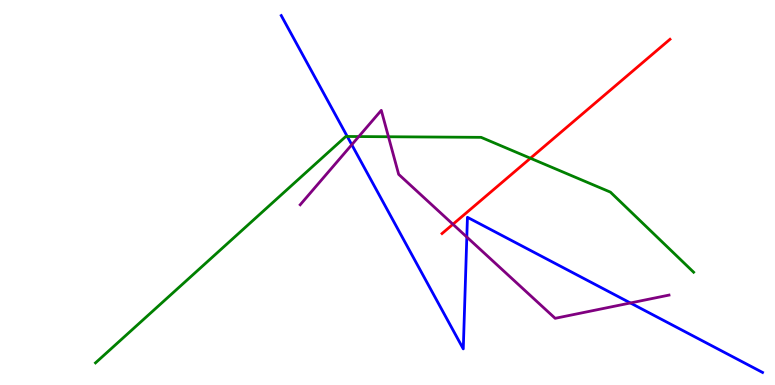[{'lines': ['blue', 'red'], 'intersections': []}, {'lines': ['green', 'red'], 'intersections': [{'x': 6.84, 'y': 5.89}]}, {'lines': ['purple', 'red'], 'intersections': [{'x': 5.84, 'y': 4.17}]}, {'lines': ['blue', 'green'], 'intersections': [{'x': 4.48, 'y': 6.46}]}, {'lines': ['blue', 'purple'], 'intersections': [{'x': 4.54, 'y': 6.24}, {'x': 6.02, 'y': 3.84}, {'x': 8.13, 'y': 2.13}]}, {'lines': ['green', 'purple'], 'intersections': [{'x': 4.63, 'y': 6.45}, {'x': 5.01, 'y': 6.45}]}]